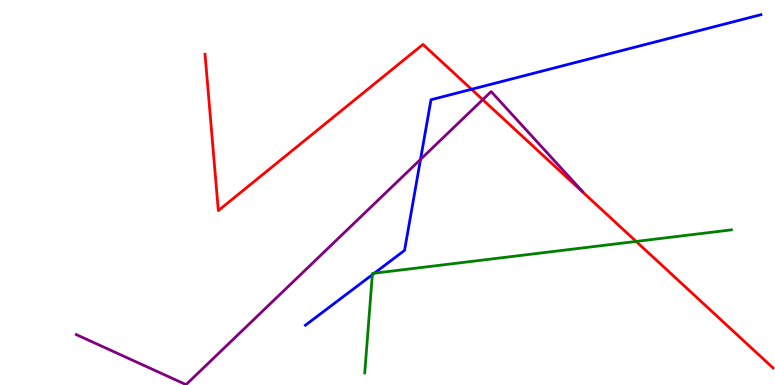[{'lines': ['blue', 'red'], 'intersections': [{'x': 6.08, 'y': 7.68}]}, {'lines': ['green', 'red'], 'intersections': [{'x': 8.21, 'y': 3.73}]}, {'lines': ['purple', 'red'], 'intersections': [{'x': 6.23, 'y': 7.41}]}, {'lines': ['blue', 'green'], 'intersections': [{'x': 4.8, 'y': 2.86}, {'x': 4.83, 'y': 2.9}]}, {'lines': ['blue', 'purple'], 'intersections': [{'x': 5.43, 'y': 5.86}]}, {'lines': ['green', 'purple'], 'intersections': []}]